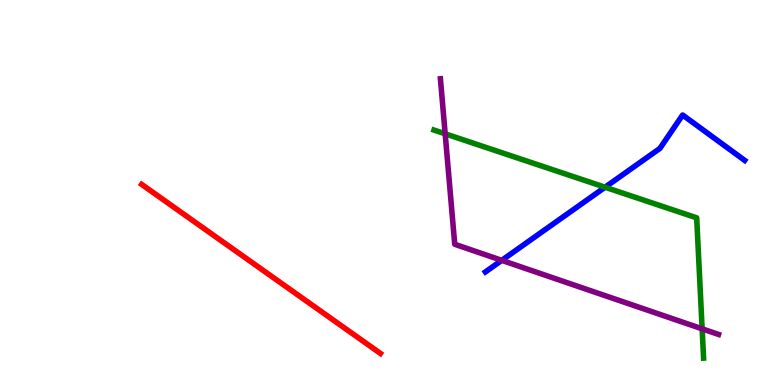[{'lines': ['blue', 'red'], 'intersections': []}, {'lines': ['green', 'red'], 'intersections': []}, {'lines': ['purple', 'red'], 'intersections': []}, {'lines': ['blue', 'green'], 'intersections': [{'x': 7.81, 'y': 5.14}]}, {'lines': ['blue', 'purple'], 'intersections': [{'x': 6.47, 'y': 3.24}]}, {'lines': ['green', 'purple'], 'intersections': [{'x': 5.74, 'y': 6.52}, {'x': 9.06, 'y': 1.46}]}]